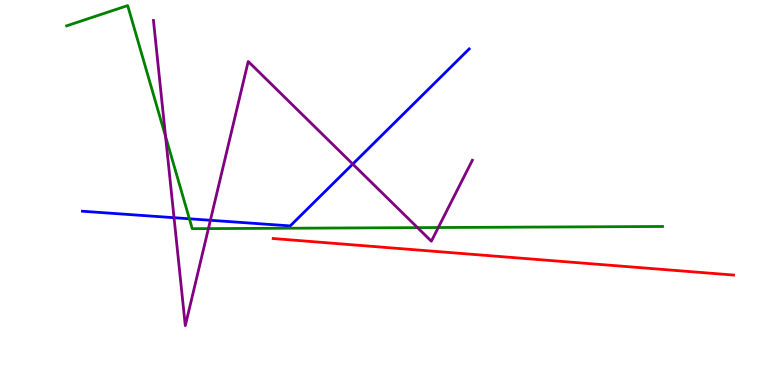[{'lines': ['blue', 'red'], 'intersections': []}, {'lines': ['green', 'red'], 'intersections': []}, {'lines': ['purple', 'red'], 'intersections': []}, {'lines': ['blue', 'green'], 'intersections': [{'x': 2.44, 'y': 4.32}]}, {'lines': ['blue', 'purple'], 'intersections': [{'x': 2.25, 'y': 4.35}, {'x': 2.71, 'y': 4.28}, {'x': 4.55, 'y': 5.74}]}, {'lines': ['green', 'purple'], 'intersections': [{'x': 2.14, 'y': 6.46}, {'x': 2.69, 'y': 4.06}, {'x': 5.39, 'y': 4.09}, {'x': 5.66, 'y': 4.09}]}]